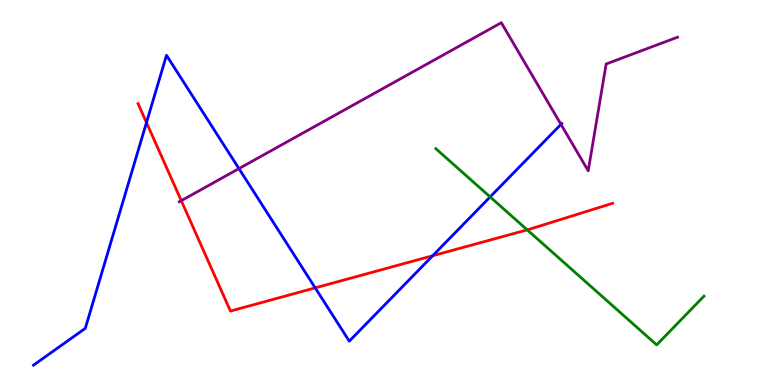[{'lines': ['blue', 'red'], 'intersections': [{'x': 1.89, 'y': 6.82}, {'x': 4.07, 'y': 2.52}, {'x': 5.58, 'y': 3.36}]}, {'lines': ['green', 'red'], 'intersections': [{'x': 6.8, 'y': 4.03}]}, {'lines': ['purple', 'red'], 'intersections': [{'x': 2.34, 'y': 4.79}]}, {'lines': ['blue', 'green'], 'intersections': [{'x': 6.32, 'y': 4.89}]}, {'lines': ['blue', 'purple'], 'intersections': [{'x': 3.08, 'y': 5.62}, {'x': 7.24, 'y': 6.77}]}, {'lines': ['green', 'purple'], 'intersections': []}]